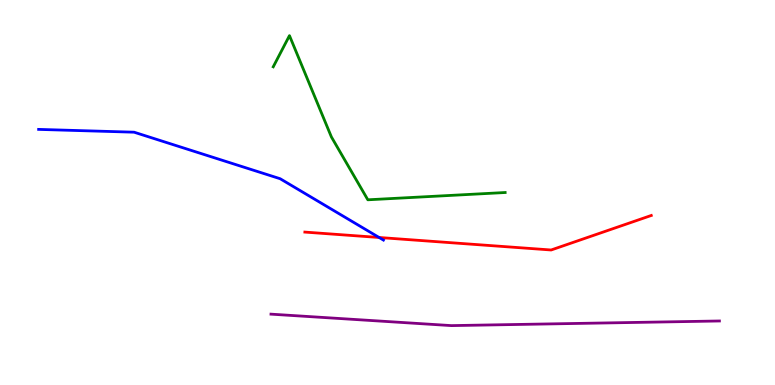[{'lines': ['blue', 'red'], 'intersections': [{'x': 4.89, 'y': 3.83}]}, {'lines': ['green', 'red'], 'intersections': []}, {'lines': ['purple', 'red'], 'intersections': []}, {'lines': ['blue', 'green'], 'intersections': []}, {'lines': ['blue', 'purple'], 'intersections': []}, {'lines': ['green', 'purple'], 'intersections': []}]